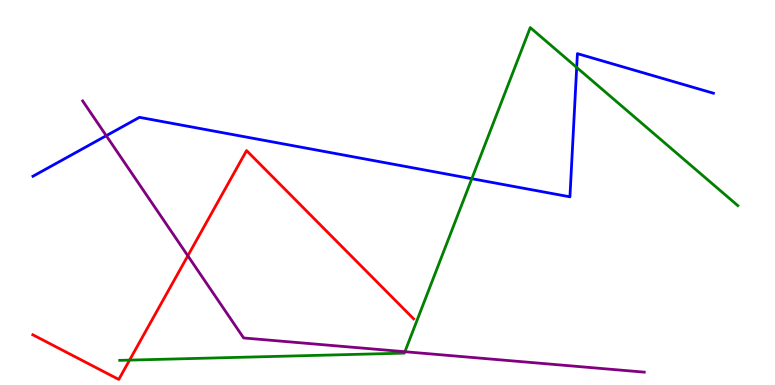[{'lines': ['blue', 'red'], 'intersections': []}, {'lines': ['green', 'red'], 'intersections': [{'x': 1.67, 'y': 0.646}]}, {'lines': ['purple', 'red'], 'intersections': [{'x': 2.42, 'y': 3.36}]}, {'lines': ['blue', 'green'], 'intersections': [{'x': 6.09, 'y': 5.36}, {'x': 7.44, 'y': 8.25}]}, {'lines': ['blue', 'purple'], 'intersections': [{'x': 1.37, 'y': 6.48}]}, {'lines': ['green', 'purple'], 'intersections': [{'x': 5.22, 'y': 0.864}]}]